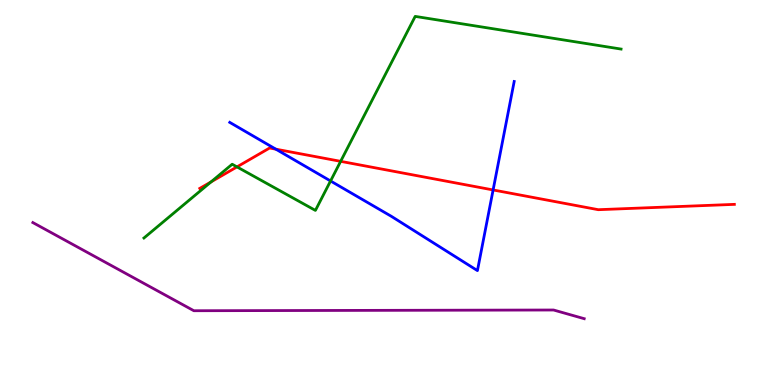[{'lines': ['blue', 'red'], 'intersections': [{'x': 3.56, 'y': 6.13}, {'x': 6.36, 'y': 5.07}]}, {'lines': ['green', 'red'], 'intersections': [{'x': 2.72, 'y': 5.28}, {'x': 3.06, 'y': 5.67}, {'x': 4.4, 'y': 5.81}]}, {'lines': ['purple', 'red'], 'intersections': []}, {'lines': ['blue', 'green'], 'intersections': [{'x': 4.27, 'y': 5.3}]}, {'lines': ['blue', 'purple'], 'intersections': []}, {'lines': ['green', 'purple'], 'intersections': []}]